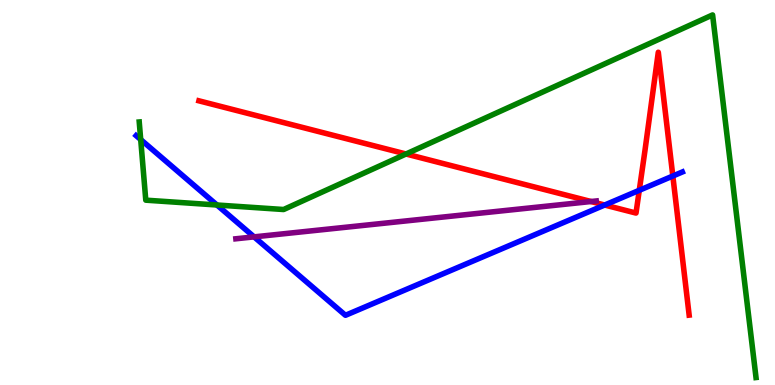[{'lines': ['blue', 'red'], 'intersections': [{'x': 7.8, 'y': 4.67}, {'x': 8.25, 'y': 5.06}, {'x': 8.68, 'y': 5.43}]}, {'lines': ['green', 'red'], 'intersections': [{'x': 5.24, 'y': 6.0}]}, {'lines': ['purple', 'red'], 'intersections': [{'x': 7.63, 'y': 4.77}]}, {'lines': ['blue', 'green'], 'intersections': [{'x': 1.82, 'y': 6.37}, {'x': 2.8, 'y': 4.68}]}, {'lines': ['blue', 'purple'], 'intersections': [{'x': 3.28, 'y': 3.85}]}, {'lines': ['green', 'purple'], 'intersections': []}]